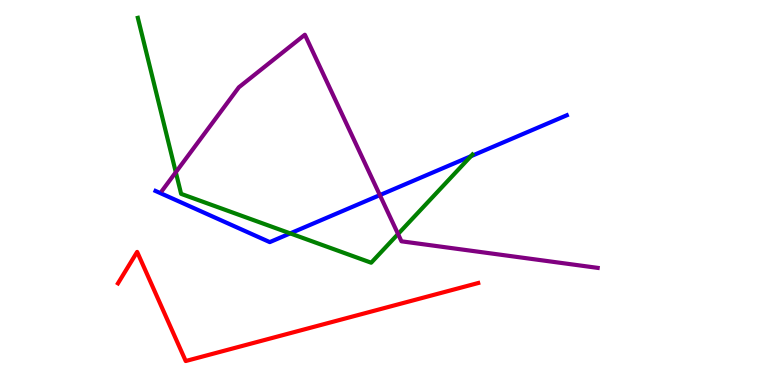[{'lines': ['blue', 'red'], 'intersections': []}, {'lines': ['green', 'red'], 'intersections': []}, {'lines': ['purple', 'red'], 'intersections': []}, {'lines': ['blue', 'green'], 'intersections': [{'x': 3.74, 'y': 3.94}, {'x': 6.08, 'y': 5.94}]}, {'lines': ['blue', 'purple'], 'intersections': [{'x': 4.9, 'y': 4.93}]}, {'lines': ['green', 'purple'], 'intersections': [{'x': 2.27, 'y': 5.53}, {'x': 5.14, 'y': 3.92}]}]